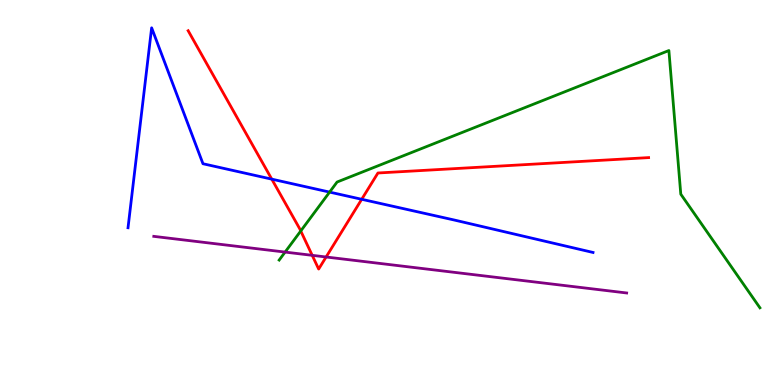[{'lines': ['blue', 'red'], 'intersections': [{'x': 3.51, 'y': 5.35}, {'x': 4.67, 'y': 4.82}]}, {'lines': ['green', 'red'], 'intersections': [{'x': 3.88, 'y': 4.0}]}, {'lines': ['purple', 'red'], 'intersections': [{'x': 4.03, 'y': 3.37}, {'x': 4.21, 'y': 3.32}]}, {'lines': ['blue', 'green'], 'intersections': [{'x': 4.25, 'y': 5.01}]}, {'lines': ['blue', 'purple'], 'intersections': []}, {'lines': ['green', 'purple'], 'intersections': [{'x': 3.68, 'y': 3.45}]}]